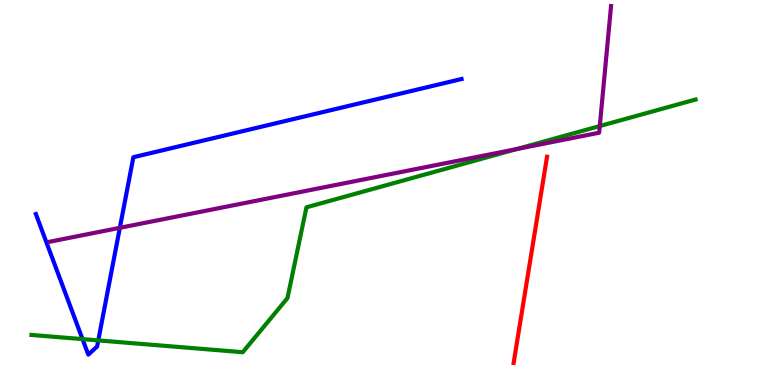[{'lines': ['blue', 'red'], 'intersections': []}, {'lines': ['green', 'red'], 'intersections': []}, {'lines': ['purple', 'red'], 'intersections': []}, {'lines': ['blue', 'green'], 'intersections': [{'x': 1.06, 'y': 1.19}, {'x': 1.27, 'y': 1.16}]}, {'lines': ['blue', 'purple'], 'intersections': [{'x': 1.55, 'y': 4.08}]}, {'lines': ['green', 'purple'], 'intersections': [{'x': 6.67, 'y': 6.13}, {'x': 7.74, 'y': 6.73}]}]